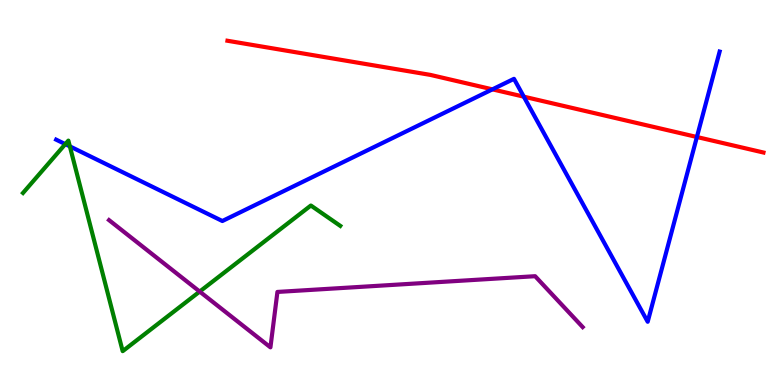[{'lines': ['blue', 'red'], 'intersections': [{'x': 6.35, 'y': 7.68}, {'x': 6.76, 'y': 7.49}, {'x': 8.99, 'y': 6.44}]}, {'lines': ['green', 'red'], 'intersections': []}, {'lines': ['purple', 'red'], 'intersections': []}, {'lines': ['blue', 'green'], 'intersections': [{'x': 0.843, 'y': 6.26}, {'x': 0.901, 'y': 6.2}]}, {'lines': ['blue', 'purple'], 'intersections': []}, {'lines': ['green', 'purple'], 'intersections': [{'x': 2.58, 'y': 2.43}]}]